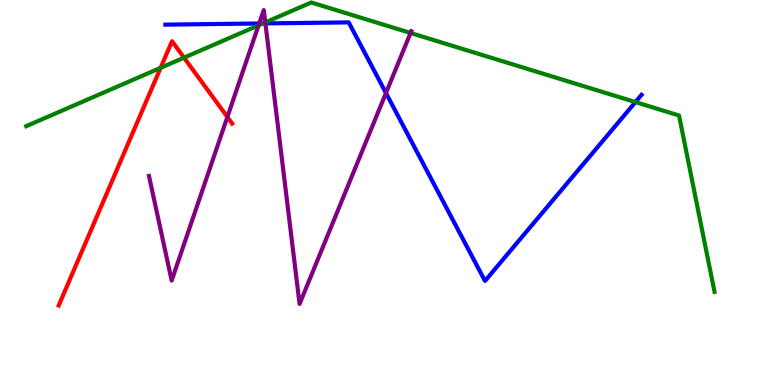[{'lines': ['blue', 'red'], 'intersections': []}, {'lines': ['green', 'red'], 'intersections': [{'x': 2.07, 'y': 8.24}, {'x': 2.37, 'y': 8.5}]}, {'lines': ['purple', 'red'], 'intersections': [{'x': 2.93, 'y': 6.96}]}, {'lines': ['blue', 'green'], 'intersections': [{'x': 3.39, 'y': 9.39}, {'x': 8.2, 'y': 7.35}]}, {'lines': ['blue', 'purple'], 'intersections': [{'x': 3.34, 'y': 9.39}, {'x': 3.42, 'y': 9.39}, {'x': 4.98, 'y': 7.58}]}, {'lines': ['green', 'purple'], 'intersections': [{'x': 3.34, 'y': 9.34}, {'x': 3.42, 'y': 9.42}, {'x': 5.3, 'y': 9.14}]}]